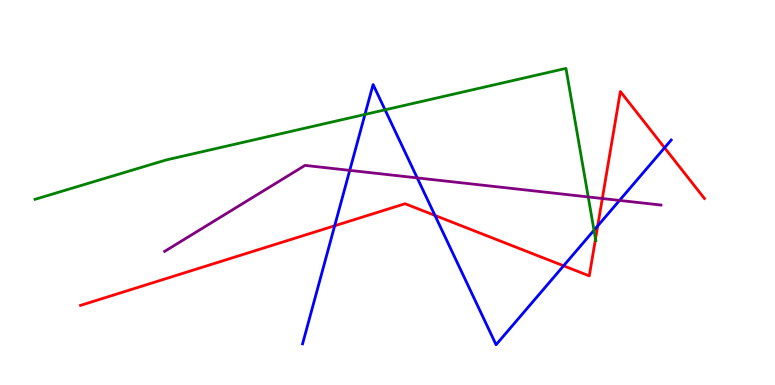[{'lines': ['blue', 'red'], 'intersections': [{'x': 4.32, 'y': 4.14}, {'x': 5.61, 'y': 4.4}, {'x': 7.27, 'y': 3.1}, {'x': 7.71, 'y': 4.13}, {'x': 8.57, 'y': 6.16}]}, {'lines': ['green', 'red'], 'intersections': [{'x': 7.68, 'y': 3.79}]}, {'lines': ['purple', 'red'], 'intersections': [{'x': 7.77, 'y': 4.84}]}, {'lines': ['blue', 'green'], 'intersections': [{'x': 4.71, 'y': 7.03}, {'x': 4.97, 'y': 7.15}, {'x': 7.66, 'y': 4.02}]}, {'lines': ['blue', 'purple'], 'intersections': [{'x': 4.51, 'y': 5.57}, {'x': 5.38, 'y': 5.38}, {'x': 7.99, 'y': 4.79}]}, {'lines': ['green', 'purple'], 'intersections': [{'x': 7.59, 'y': 4.88}]}]